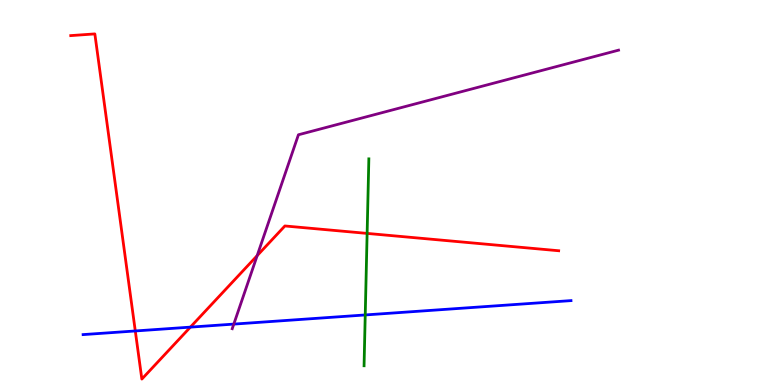[{'lines': ['blue', 'red'], 'intersections': [{'x': 1.75, 'y': 1.4}, {'x': 2.46, 'y': 1.5}]}, {'lines': ['green', 'red'], 'intersections': [{'x': 4.74, 'y': 3.94}]}, {'lines': ['purple', 'red'], 'intersections': [{'x': 3.32, 'y': 3.36}]}, {'lines': ['blue', 'green'], 'intersections': [{'x': 4.71, 'y': 1.82}]}, {'lines': ['blue', 'purple'], 'intersections': [{'x': 3.02, 'y': 1.58}]}, {'lines': ['green', 'purple'], 'intersections': []}]